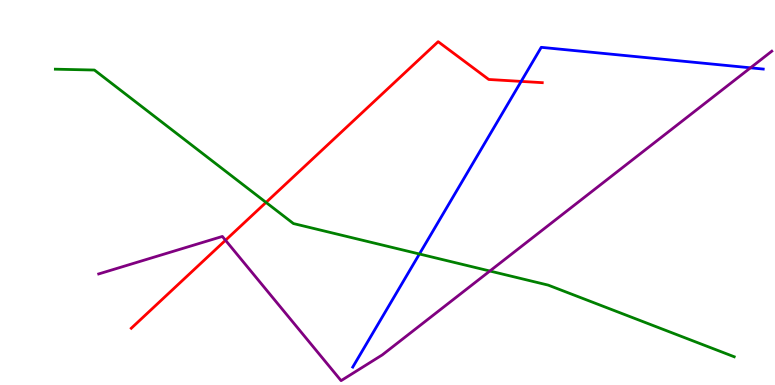[{'lines': ['blue', 'red'], 'intersections': [{'x': 6.72, 'y': 7.89}]}, {'lines': ['green', 'red'], 'intersections': [{'x': 3.43, 'y': 4.74}]}, {'lines': ['purple', 'red'], 'intersections': [{'x': 2.91, 'y': 3.76}]}, {'lines': ['blue', 'green'], 'intersections': [{'x': 5.41, 'y': 3.4}]}, {'lines': ['blue', 'purple'], 'intersections': [{'x': 9.68, 'y': 8.24}]}, {'lines': ['green', 'purple'], 'intersections': [{'x': 6.32, 'y': 2.96}]}]